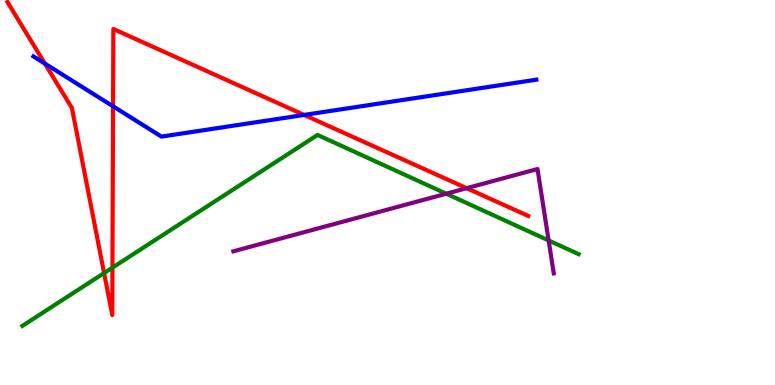[{'lines': ['blue', 'red'], 'intersections': [{'x': 0.579, 'y': 8.35}, {'x': 1.46, 'y': 7.24}, {'x': 3.92, 'y': 7.01}]}, {'lines': ['green', 'red'], 'intersections': [{'x': 1.34, 'y': 2.91}, {'x': 1.45, 'y': 3.05}]}, {'lines': ['purple', 'red'], 'intersections': [{'x': 6.02, 'y': 5.11}]}, {'lines': ['blue', 'green'], 'intersections': []}, {'lines': ['blue', 'purple'], 'intersections': []}, {'lines': ['green', 'purple'], 'intersections': [{'x': 5.76, 'y': 4.97}, {'x': 7.08, 'y': 3.75}]}]